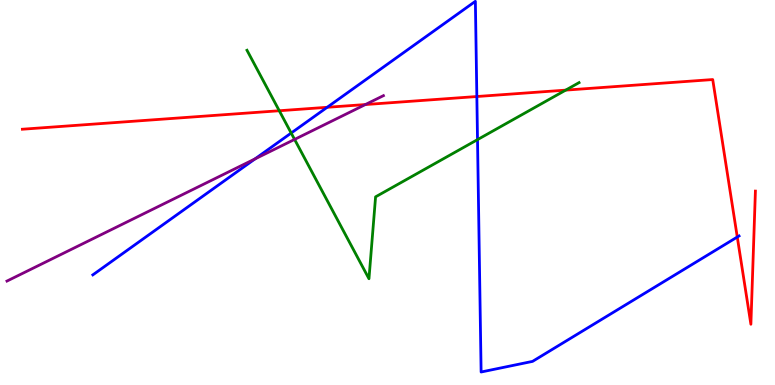[{'lines': ['blue', 'red'], 'intersections': [{'x': 4.22, 'y': 7.21}, {'x': 6.15, 'y': 7.49}, {'x': 9.51, 'y': 3.84}]}, {'lines': ['green', 'red'], 'intersections': [{'x': 3.6, 'y': 7.12}, {'x': 7.3, 'y': 7.66}]}, {'lines': ['purple', 'red'], 'intersections': [{'x': 4.71, 'y': 7.28}]}, {'lines': ['blue', 'green'], 'intersections': [{'x': 3.76, 'y': 6.54}, {'x': 6.16, 'y': 6.37}]}, {'lines': ['blue', 'purple'], 'intersections': [{'x': 3.29, 'y': 5.87}]}, {'lines': ['green', 'purple'], 'intersections': [{'x': 3.8, 'y': 6.38}]}]